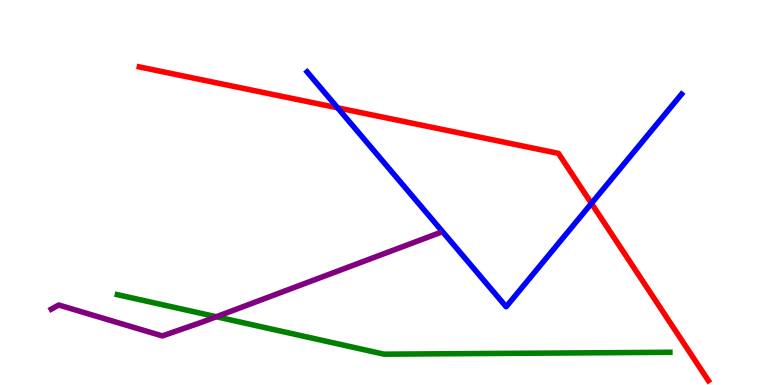[{'lines': ['blue', 'red'], 'intersections': [{'x': 4.36, 'y': 7.2}, {'x': 7.63, 'y': 4.72}]}, {'lines': ['green', 'red'], 'intersections': []}, {'lines': ['purple', 'red'], 'intersections': []}, {'lines': ['blue', 'green'], 'intersections': []}, {'lines': ['blue', 'purple'], 'intersections': []}, {'lines': ['green', 'purple'], 'intersections': [{'x': 2.79, 'y': 1.77}]}]